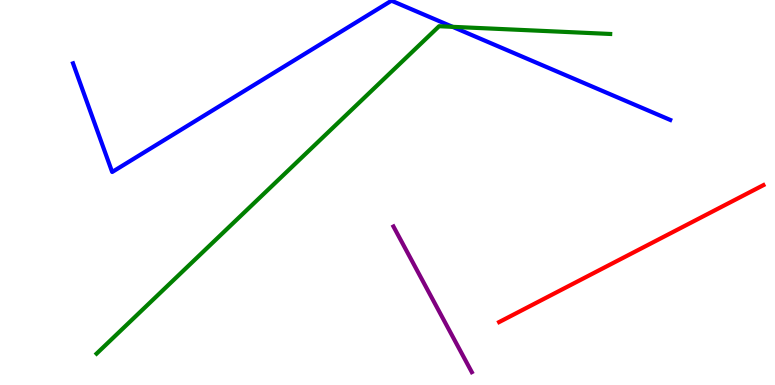[{'lines': ['blue', 'red'], 'intersections': []}, {'lines': ['green', 'red'], 'intersections': []}, {'lines': ['purple', 'red'], 'intersections': []}, {'lines': ['blue', 'green'], 'intersections': [{'x': 5.84, 'y': 9.3}]}, {'lines': ['blue', 'purple'], 'intersections': []}, {'lines': ['green', 'purple'], 'intersections': []}]